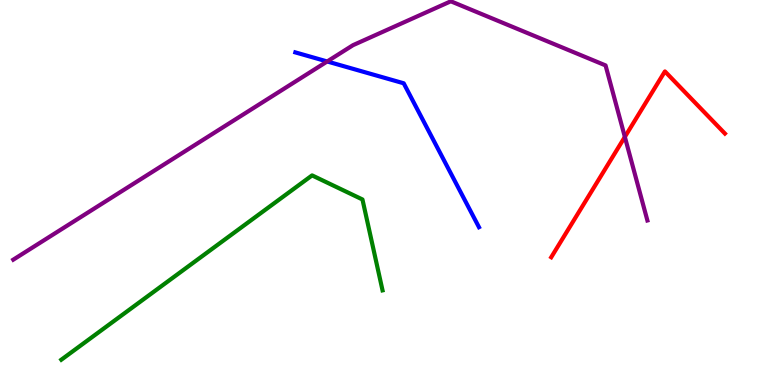[{'lines': ['blue', 'red'], 'intersections': []}, {'lines': ['green', 'red'], 'intersections': []}, {'lines': ['purple', 'red'], 'intersections': [{'x': 8.06, 'y': 6.44}]}, {'lines': ['blue', 'green'], 'intersections': []}, {'lines': ['blue', 'purple'], 'intersections': [{'x': 4.22, 'y': 8.4}]}, {'lines': ['green', 'purple'], 'intersections': []}]